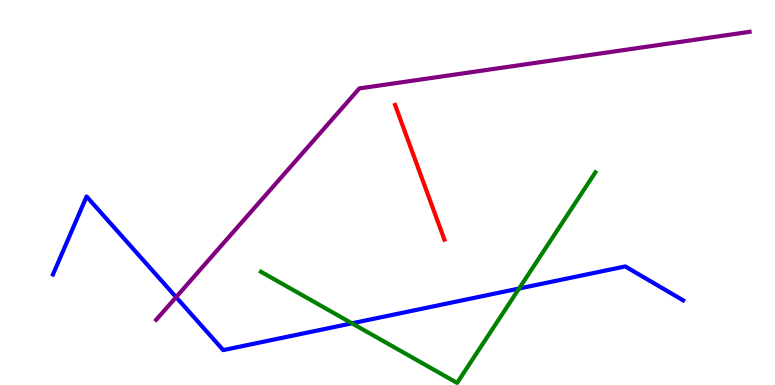[{'lines': ['blue', 'red'], 'intersections': []}, {'lines': ['green', 'red'], 'intersections': []}, {'lines': ['purple', 'red'], 'intersections': []}, {'lines': ['blue', 'green'], 'intersections': [{'x': 4.54, 'y': 1.6}, {'x': 6.7, 'y': 2.51}]}, {'lines': ['blue', 'purple'], 'intersections': [{'x': 2.27, 'y': 2.28}]}, {'lines': ['green', 'purple'], 'intersections': []}]